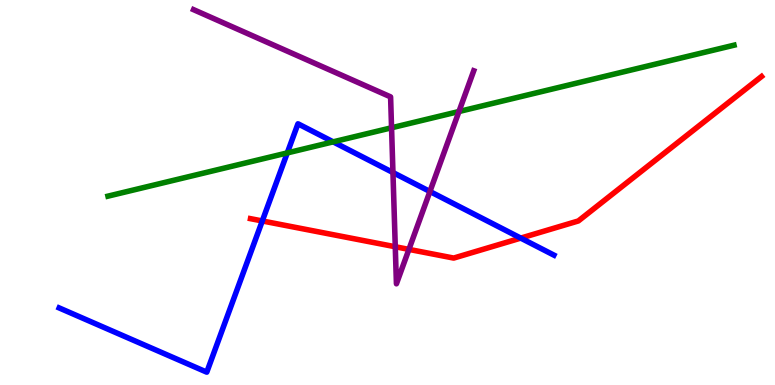[{'lines': ['blue', 'red'], 'intersections': [{'x': 3.38, 'y': 4.26}, {'x': 6.72, 'y': 3.82}]}, {'lines': ['green', 'red'], 'intersections': []}, {'lines': ['purple', 'red'], 'intersections': [{'x': 5.1, 'y': 3.59}, {'x': 5.28, 'y': 3.52}]}, {'lines': ['blue', 'green'], 'intersections': [{'x': 3.71, 'y': 6.03}, {'x': 4.3, 'y': 6.32}]}, {'lines': ['blue', 'purple'], 'intersections': [{'x': 5.07, 'y': 5.52}, {'x': 5.55, 'y': 5.03}]}, {'lines': ['green', 'purple'], 'intersections': [{'x': 5.05, 'y': 6.68}, {'x': 5.92, 'y': 7.1}]}]